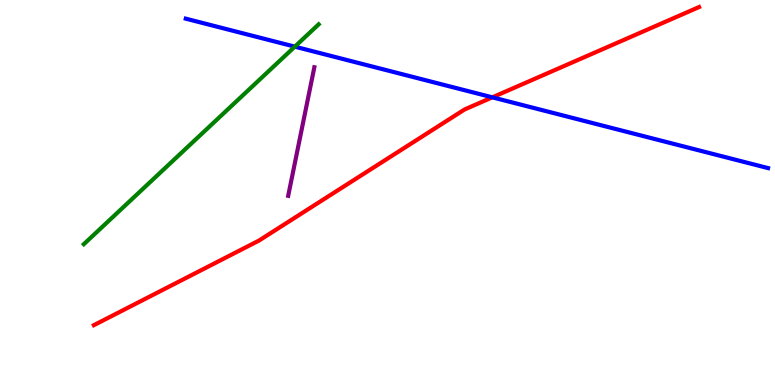[{'lines': ['blue', 'red'], 'intersections': [{'x': 6.35, 'y': 7.47}]}, {'lines': ['green', 'red'], 'intersections': []}, {'lines': ['purple', 'red'], 'intersections': []}, {'lines': ['blue', 'green'], 'intersections': [{'x': 3.8, 'y': 8.79}]}, {'lines': ['blue', 'purple'], 'intersections': []}, {'lines': ['green', 'purple'], 'intersections': []}]